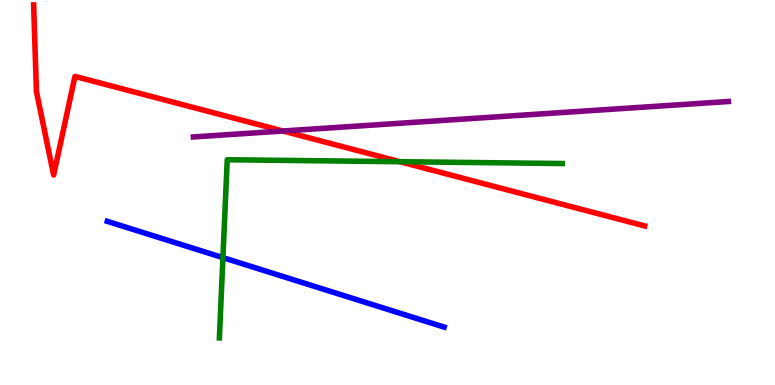[{'lines': ['blue', 'red'], 'intersections': []}, {'lines': ['green', 'red'], 'intersections': [{'x': 5.16, 'y': 5.8}]}, {'lines': ['purple', 'red'], 'intersections': [{'x': 3.65, 'y': 6.6}]}, {'lines': ['blue', 'green'], 'intersections': [{'x': 2.88, 'y': 3.31}]}, {'lines': ['blue', 'purple'], 'intersections': []}, {'lines': ['green', 'purple'], 'intersections': []}]